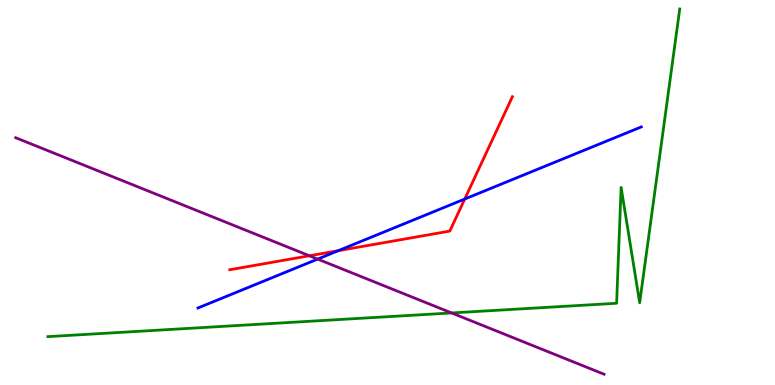[{'lines': ['blue', 'red'], 'intersections': [{'x': 4.36, 'y': 3.49}, {'x': 6.0, 'y': 4.83}]}, {'lines': ['green', 'red'], 'intersections': []}, {'lines': ['purple', 'red'], 'intersections': [{'x': 3.99, 'y': 3.36}]}, {'lines': ['blue', 'green'], 'intersections': []}, {'lines': ['blue', 'purple'], 'intersections': [{'x': 4.1, 'y': 3.27}]}, {'lines': ['green', 'purple'], 'intersections': [{'x': 5.83, 'y': 1.87}]}]